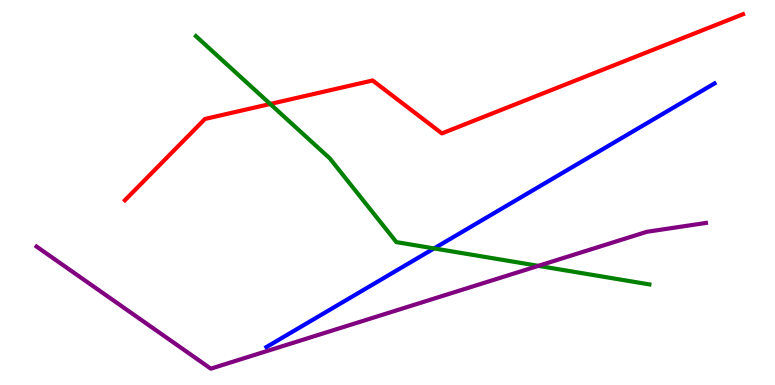[{'lines': ['blue', 'red'], 'intersections': []}, {'lines': ['green', 'red'], 'intersections': [{'x': 3.49, 'y': 7.3}]}, {'lines': ['purple', 'red'], 'intersections': []}, {'lines': ['blue', 'green'], 'intersections': [{'x': 5.6, 'y': 3.55}]}, {'lines': ['blue', 'purple'], 'intersections': []}, {'lines': ['green', 'purple'], 'intersections': [{'x': 6.95, 'y': 3.09}]}]